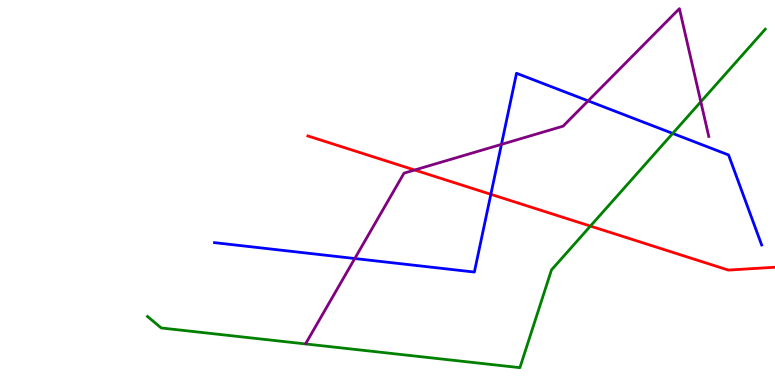[{'lines': ['blue', 'red'], 'intersections': [{'x': 6.33, 'y': 4.95}]}, {'lines': ['green', 'red'], 'intersections': [{'x': 7.62, 'y': 4.13}]}, {'lines': ['purple', 'red'], 'intersections': [{'x': 5.35, 'y': 5.58}]}, {'lines': ['blue', 'green'], 'intersections': [{'x': 8.68, 'y': 6.53}]}, {'lines': ['blue', 'purple'], 'intersections': [{'x': 4.58, 'y': 3.29}, {'x': 6.47, 'y': 6.25}, {'x': 7.59, 'y': 7.38}]}, {'lines': ['green', 'purple'], 'intersections': [{'x': 9.04, 'y': 7.36}]}]